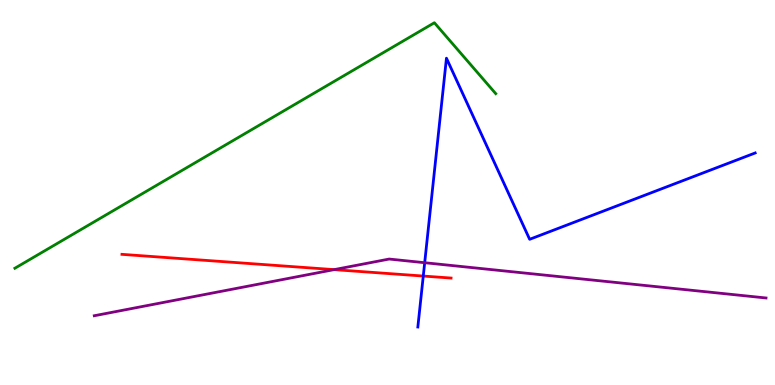[{'lines': ['blue', 'red'], 'intersections': [{'x': 5.46, 'y': 2.83}]}, {'lines': ['green', 'red'], 'intersections': []}, {'lines': ['purple', 'red'], 'intersections': [{'x': 4.31, 'y': 3.0}]}, {'lines': ['blue', 'green'], 'intersections': []}, {'lines': ['blue', 'purple'], 'intersections': [{'x': 5.48, 'y': 3.18}]}, {'lines': ['green', 'purple'], 'intersections': []}]